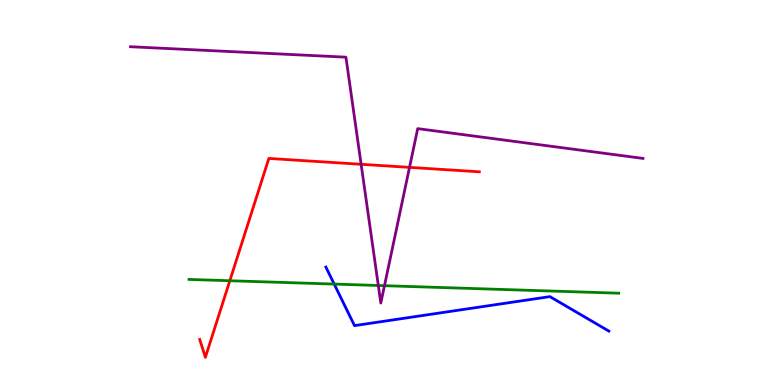[{'lines': ['blue', 'red'], 'intersections': []}, {'lines': ['green', 'red'], 'intersections': [{'x': 2.97, 'y': 2.71}]}, {'lines': ['purple', 'red'], 'intersections': [{'x': 4.66, 'y': 5.73}, {'x': 5.28, 'y': 5.65}]}, {'lines': ['blue', 'green'], 'intersections': [{'x': 4.31, 'y': 2.62}]}, {'lines': ['blue', 'purple'], 'intersections': []}, {'lines': ['green', 'purple'], 'intersections': [{'x': 4.88, 'y': 2.58}, {'x': 4.96, 'y': 2.58}]}]